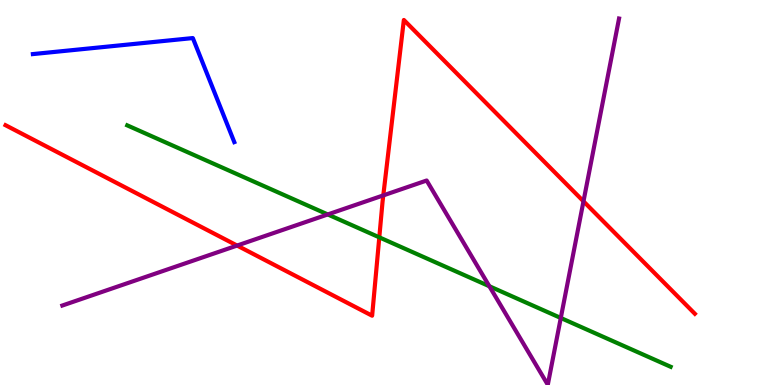[{'lines': ['blue', 'red'], 'intersections': []}, {'lines': ['green', 'red'], 'intersections': [{'x': 4.89, 'y': 3.84}]}, {'lines': ['purple', 'red'], 'intersections': [{'x': 3.06, 'y': 3.62}, {'x': 4.95, 'y': 4.92}, {'x': 7.53, 'y': 4.77}]}, {'lines': ['blue', 'green'], 'intersections': []}, {'lines': ['blue', 'purple'], 'intersections': []}, {'lines': ['green', 'purple'], 'intersections': [{'x': 4.23, 'y': 4.43}, {'x': 6.31, 'y': 2.57}, {'x': 7.24, 'y': 1.74}]}]